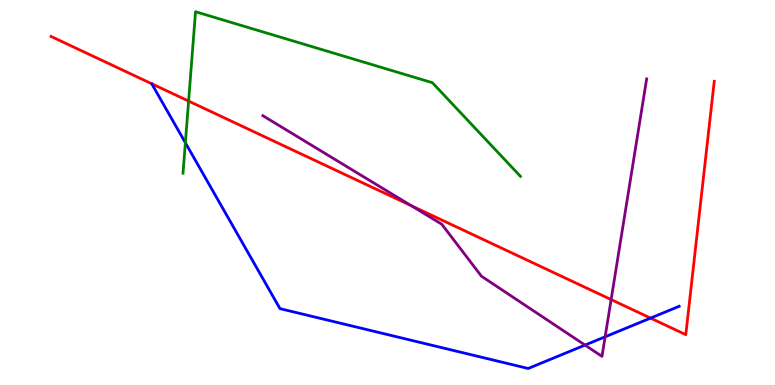[{'lines': ['blue', 'red'], 'intersections': [{'x': 8.39, 'y': 1.74}]}, {'lines': ['green', 'red'], 'intersections': [{'x': 2.43, 'y': 7.37}]}, {'lines': ['purple', 'red'], 'intersections': [{'x': 5.3, 'y': 4.66}, {'x': 7.89, 'y': 2.22}]}, {'lines': ['blue', 'green'], 'intersections': [{'x': 2.39, 'y': 6.29}]}, {'lines': ['blue', 'purple'], 'intersections': [{'x': 7.55, 'y': 1.04}, {'x': 7.81, 'y': 1.25}]}, {'lines': ['green', 'purple'], 'intersections': []}]